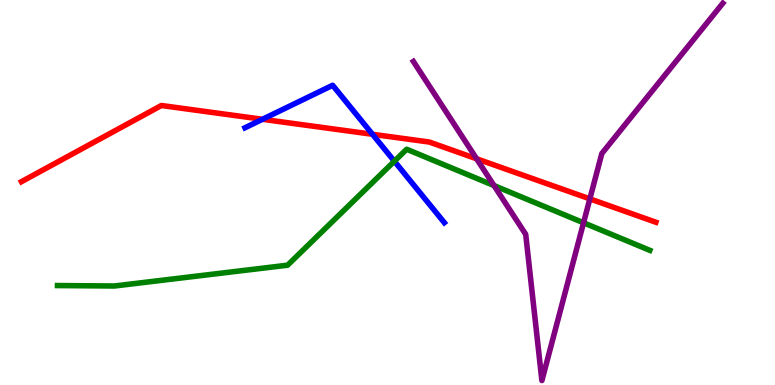[{'lines': ['blue', 'red'], 'intersections': [{'x': 3.39, 'y': 6.9}, {'x': 4.81, 'y': 6.51}]}, {'lines': ['green', 'red'], 'intersections': []}, {'lines': ['purple', 'red'], 'intersections': [{'x': 6.15, 'y': 5.88}, {'x': 7.61, 'y': 4.83}]}, {'lines': ['blue', 'green'], 'intersections': [{'x': 5.09, 'y': 5.81}]}, {'lines': ['blue', 'purple'], 'intersections': []}, {'lines': ['green', 'purple'], 'intersections': [{'x': 6.37, 'y': 5.18}, {'x': 7.53, 'y': 4.21}]}]